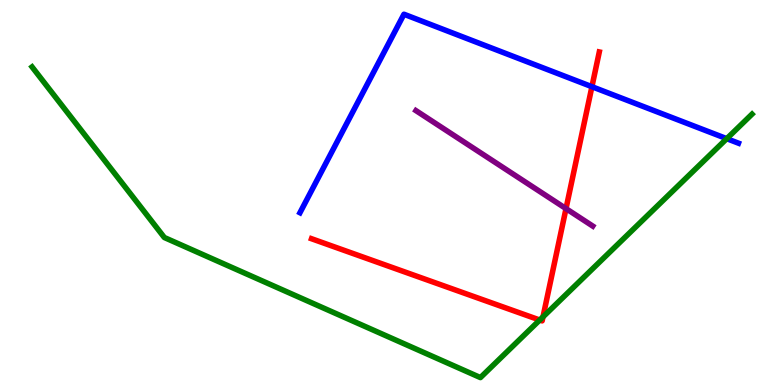[{'lines': ['blue', 'red'], 'intersections': [{'x': 7.64, 'y': 7.75}]}, {'lines': ['green', 'red'], 'intersections': [{'x': 6.96, 'y': 1.69}, {'x': 7.01, 'y': 1.77}]}, {'lines': ['purple', 'red'], 'intersections': [{'x': 7.3, 'y': 4.58}]}, {'lines': ['blue', 'green'], 'intersections': [{'x': 9.38, 'y': 6.4}]}, {'lines': ['blue', 'purple'], 'intersections': []}, {'lines': ['green', 'purple'], 'intersections': []}]